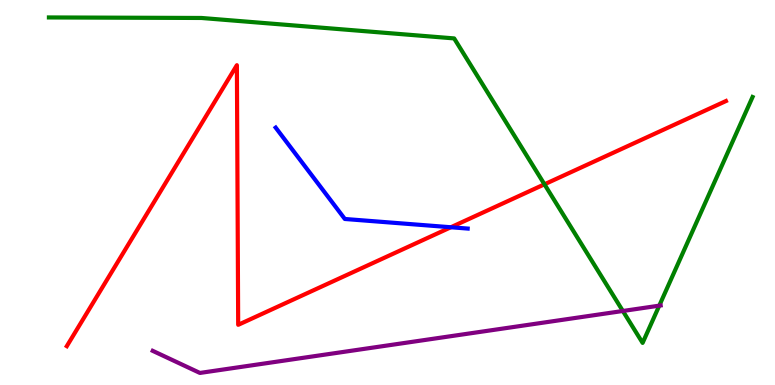[{'lines': ['blue', 'red'], 'intersections': [{'x': 5.82, 'y': 4.1}]}, {'lines': ['green', 'red'], 'intersections': [{'x': 7.03, 'y': 5.21}]}, {'lines': ['purple', 'red'], 'intersections': []}, {'lines': ['blue', 'green'], 'intersections': []}, {'lines': ['blue', 'purple'], 'intersections': []}, {'lines': ['green', 'purple'], 'intersections': [{'x': 8.04, 'y': 1.92}, {'x': 8.51, 'y': 2.06}]}]